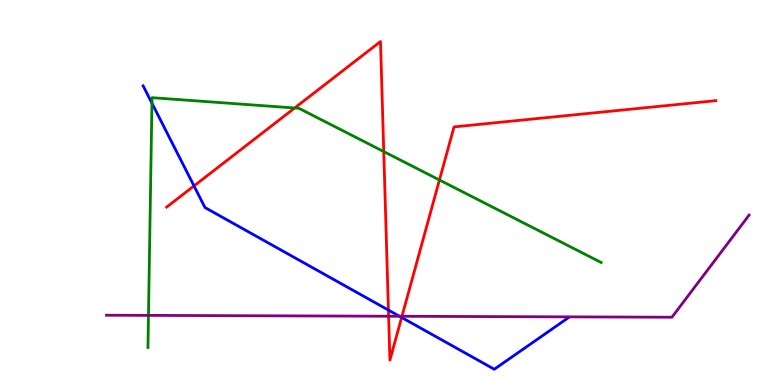[{'lines': ['blue', 'red'], 'intersections': [{'x': 2.5, 'y': 5.17}, {'x': 5.01, 'y': 1.95}, {'x': 5.18, 'y': 1.75}]}, {'lines': ['green', 'red'], 'intersections': [{'x': 3.8, 'y': 7.19}, {'x': 4.95, 'y': 6.06}, {'x': 5.67, 'y': 5.33}]}, {'lines': ['purple', 'red'], 'intersections': [{'x': 5.01, 'y': 1.79}, {'x': 5.19, 'y': 1.79}]}, {'lines': ['blue', 'green'], 'intersections': [{'x': 1.96, 'y': 7.32}]}, {'lines': ['blue', 'purple'], 'intersections': [{'x': 5.15, 'y': 1.79}]}, {'lines': ['green', 'purple'], 'intersections': [{'x': 1.92, 'y': 1.81}]}]